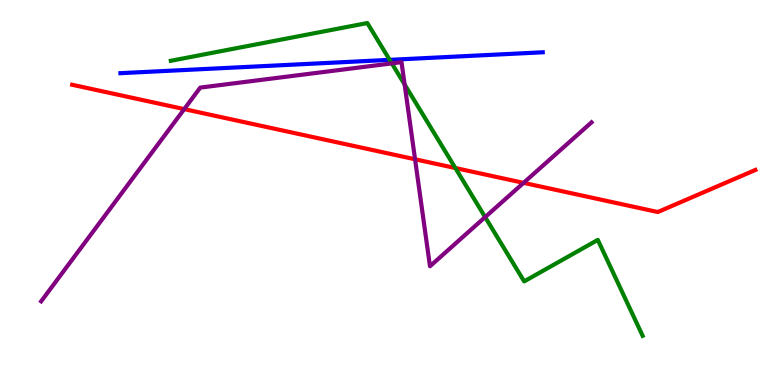[{'lines': ['blue', 'red'], 'intersections': []}, {'lines': ['green', 'red'], 'intersections': [{'x': 5.88, 'y': 5.64}]}, {'lines': ['purple', 'red'], 'intersections': [{'x': 2.38, 'y': 7.17}, {'x': 5.36, 'y': 5.86}, {'x': 6.76, 'y': 5.25}]}, {'lines': ['blue', 'green'], 'intersections': [{'x': 5.03, 'y': 8.45}]}, {'lines': ['blue', 'purple'], 'intersections': []}, {'lines': ['green', 'purple'], 'intersections': [{'x': 5.06, 'y': 8.35}, {'x': 5.22, 'y': 7.81}, {'x': 6.26, 'y': 4.36}]}]